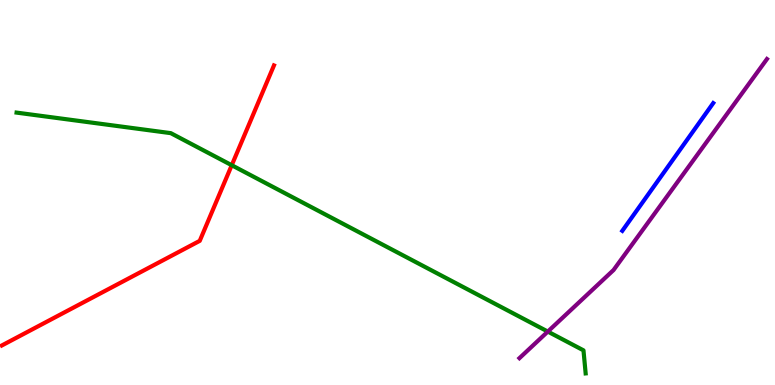[{'lines': ['blue', 'red'], 'intersections': []}, {'lines': ['green', 'red'], 'intersections': [{'x': 2.99, 'y': 5.71}]}, {'lines': ['purple', 'red'], 'intersections': []}, {'lines': ['blue', 'green'], 'intersections': []}, {'lines': ['blue', 'purple'], 'intersections': []}, {'lines': ['green', 'purple'], 'intersections': [{'x': 7.07, 'y': 1.39}]}]